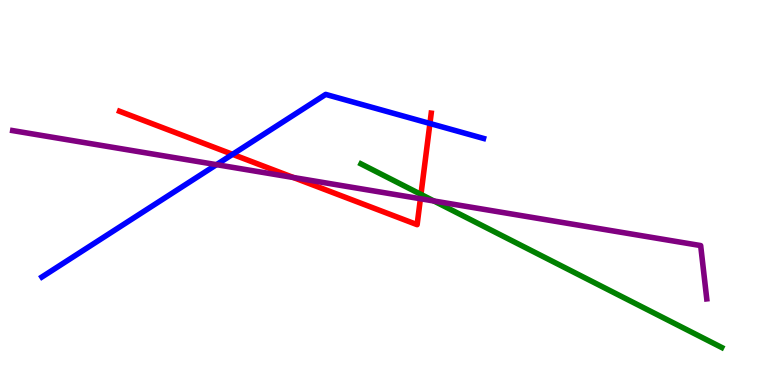[{'lines': ['blue', 'red'], 'intersections': [{'x': 3.0, 'y': 5.99}, {'x': 5.55, 'y': 6.79}]}, {'lines': ['green', 'red'], 'intersections': [{'x': 5.43, 'y': 4.95}]}, {'lines': ['purple', 'red'], 'intersections': [{'x': 3.79, 'y': 5.39}, {'x': 5.42, 'y': 4.84}]}, {'lines': ['blue', 'green'], 'intersections': []}, {'lines': ['blue', 'purple'], 'intersections': [{'x': 2.79, 'y': 5.72}]}, {'lines': ['green', 'purple'], 'intersections': [{'x': 5.6, 'y': 4.78}]}]